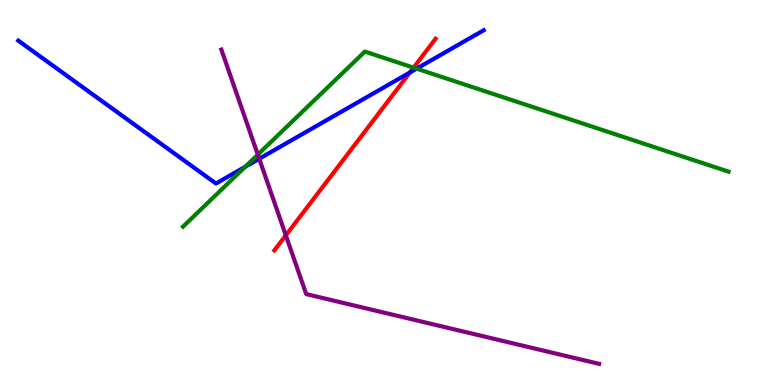[{'lines': ['blue', 'red'], 'intersections': [{'x': 5.29, 'y': 8.12}]}, {'lines': ['green', 'red'], 'intersections': [{'x': 5.34, 'y': 8.24}]}, {'lines': ['purple', 'red'], 'intersections': [{'x': 3.69, 'y': 3.89}]}, {'lines': ['blue', 'green'], 'intersections': [{'x': 3.16, 'y': 5.67}, {'x': 5.38, 'y': 8.22}]}, {'lines': ['blue', 'purple'], 'intersections': [{'x': 3.35, 'y': 5.88}]}, {'lines': ['green', 'purple'], 'intersections': [{'x': 3.33, 'y': 5.98}]}]